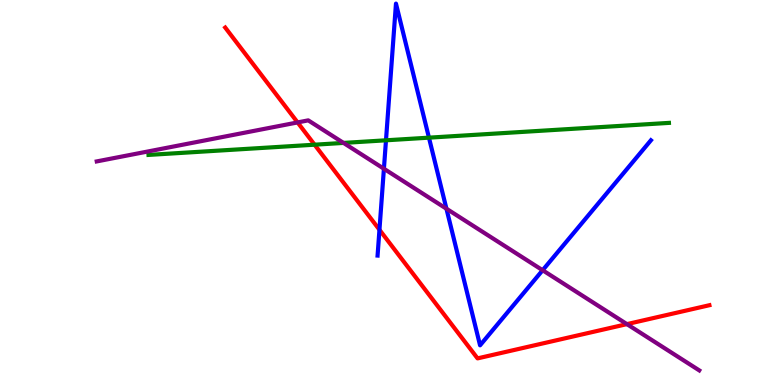[{'lines': ['blue', 'red'], 'intersections': [{'x': 4.9, 'y': 4.03}]}, {'lines': ['green', 'red'], 'intersections': [{'x': 4.06, 'y': 6.24}]}, {'lines': ['purple', 'red'], 'intersections': [{'x': 3.84, 'y': 6.82}, {'x': 8.09, 'y': 1.58}]}, {'lines': ['blue', 'green'], 'intersections': [{'x': 4.98, 'y': 6.36}, {'x': 5.53, 'y': 6.42}]}, {'lines': ['blue', 'purple'], 'intersections': [{'x': 4.95, 'y': 5.62}, {'x': 5.76, 'y': 4.58}, {'x': 7.0, 'y': 2.98}]}, {'lines': ['green', 'purple'], 'intersections': [{'x': 4.43, 'y': 6.29}]}]